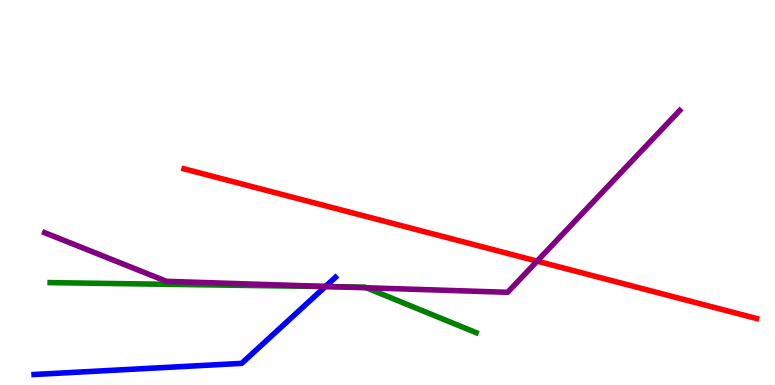[{'lines': ['blue', 'red'], 'intersections': []}, {'lines': ['green', 'red'], 'intersections': []}, {'lines': ['purple', 'red'], 'intersections': [{'x': 6.93, 'y': 3.22}]}, {'lines': ['blue', 'green'], 'intersections': [{'x': 4.2, 'y': 2.56}]}, {'lines': ['blue', 'purple'], 'intersections': [{'x': 4.2, 'y': 2.56}]}, {'lines': ['green', 'purple'], 'intersections': [{'x': 4.29, 'y': 2.55}, {'x': 4.73, 'y': 2.53}]}]